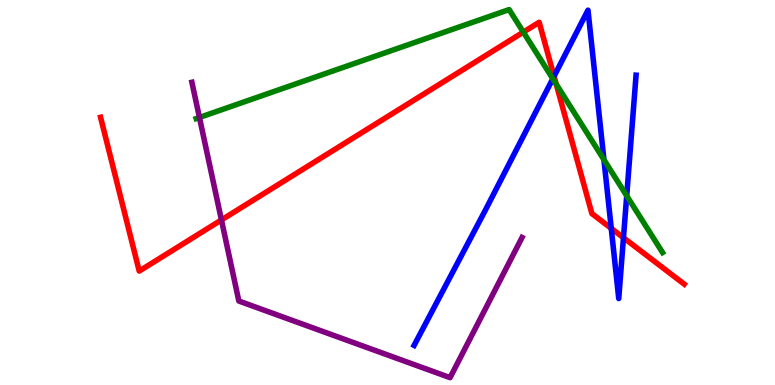[{'lines': ['blue', 'red'], 'intersections': [{'x': 7.15, 'y': 8.02}, {'x': 7.89, 'y': 4.07}, {'x': 8.04, 'y': 3.83}]}, {'lines': ['green', 'red'], 'intersections': [{'x': 6.75, 'y': 9.17}, {'x': 7.18, 'y': 7.81}]}, {'lines': ['purple', 'red'], 'intersections': [{'x': 2.86, 'y': 4.29}]}, {'lines': ['blue', 'green'], 'intersections': [{'x': 7.13, 'y': 7.95}, {'x': 7.79, 'y': 5.85}, {'x': 8.09, 'y': 4.91}]}, {'lines': ['blue', 'purple'], 'intersections': []}, {'lines': ['green', 'purple'], 'intersections': [{'x': 2.57, 'y': 6.95}]}]